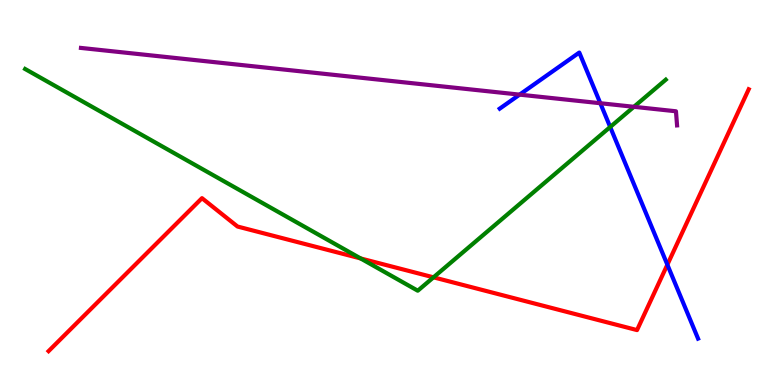[{'lines': ['blue', 'red'], 'intersections': [{'x': 8.61, 'y': 3.12}]}, {'lines': ['green', 'red'], 'intersections': [{'x': 4.65, 'y': 3.29}, {'x': 5.59, 'y': 2.8}]}, {'lines': ['purple', 'red'], 'intersections': []}, {'lines': ['blue', 'green'], 'intersections': [{'x': 7.87, 'y': 6.7}]}, {'lines': ['blue', 'purple'], 'intersections': [{'x': 6.7, 'y': 7.54}, {'x': 7.75, 'y': 7.32}]}, {'lines': ['green', 'purple'], 'intersections': [{'x': 8.18, 'y': 7.23}]}]